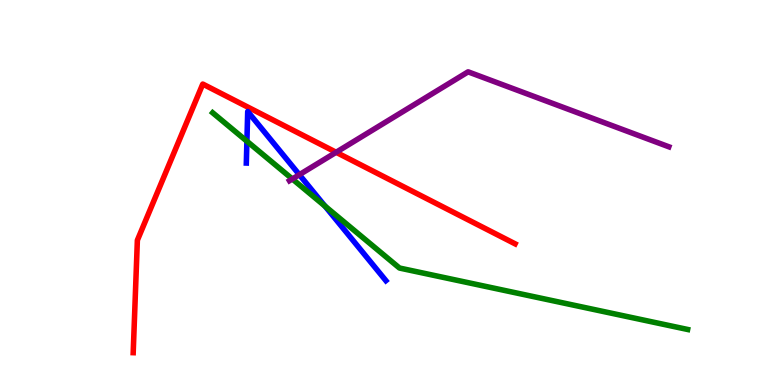[{'lines': ['blue', 'red'], 'intersections': []}, {'lines': ['green', 'red'], 'intersections': []}, {'lines': ['purple', 'red'], 'intersections': [{'x': 4.34, 'y': 6.04}]}, {'lines': ['blue', 'green'], 'intersections': [{'x': 3.19, 'y': 6.33}, {'x': 4.19, 'y': 4.65}]}, {'lines': ['blue', 'purple'], 'intersections': [{'x': 3.86, 'y': 5.46}]}, {'lines': ['green', 'purple'], 'intersections': [{'x': 3.77, 'y': 5.35}]}]